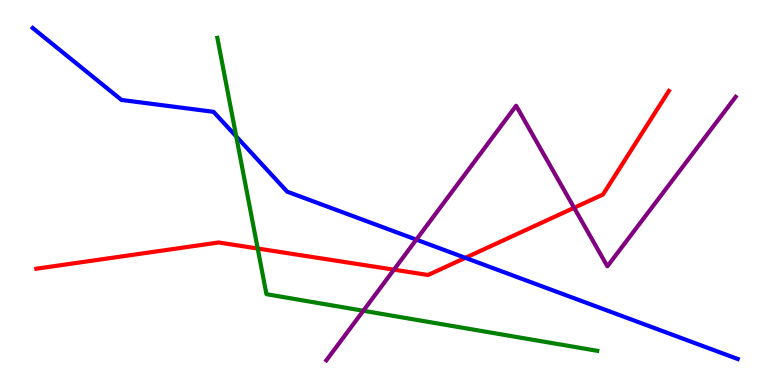[{'lines': ['blue', 'red'], 'intersections': [{'x': 6.0, 'y': 3.3}]}, {'lines': ['green', 'red'], 'intersections': [{'x': 3.33, 'y': 3.54}]}, {'lines': ['purple', 'red'], 'intersections': [{'x': 5.08, 'y': 3.0}, {'x': 7.41, 'y': 4.6}]}, {'lines': ['blue', 'green'], 'intersections': [{'x': 3.05, 'y': 6.46}]}, {'lines': ['blue', 'purple'], 'intersections': [{'x': 5.37, 'y': 3.78}]}, {'lines': ['green', 'purple'], 'intersections': [{'x': 4.69, 'y': 1.93}]}]